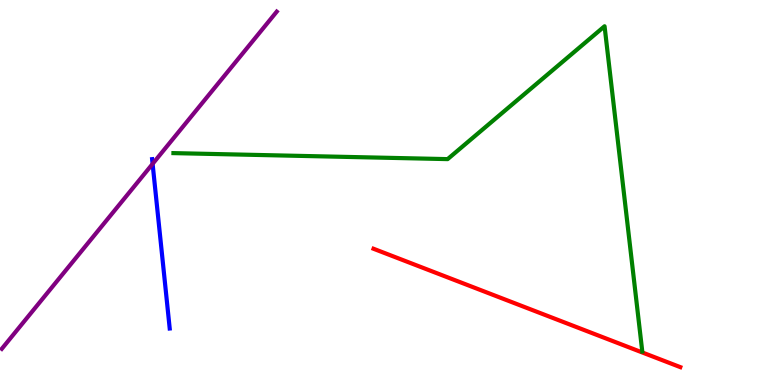[{'lines': ['blue', 'red'], 'intersections': []}, {'lines': ['green', 'red'], 'intersections': []}, {'lines': ['purple', 'red'], 'intersections': []}, {'lines': ['blue', 'green'], 'intersections': []}, {'lines': ['blue', 'purple'], 'intersections': [{'x': 1.97, 'y': 5.74}]}, {'lines': ['green', 'purple'], 'intersections': []}]